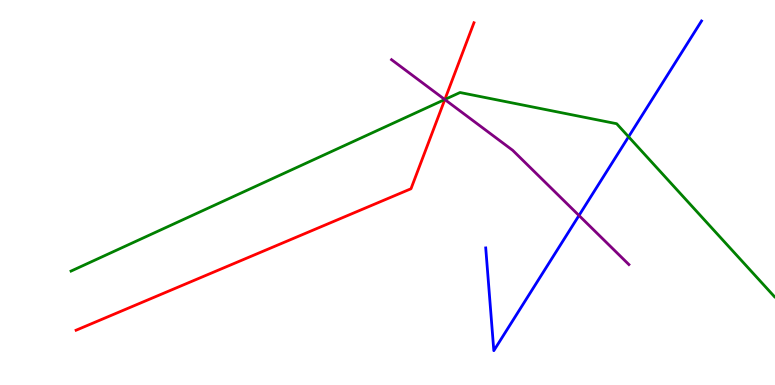[{'lines': ['blue', 'red'], 'intersections': []}, {'lines': ['green', 'red'], 'intersections': [{'x': 5.74, 'y': 7.42}]}, {'lines': ['purple', 'red'], 'intersections': [{'x': 5.74, 'y': 7.41}]}, {'lines': ['blue', 'green'], 'intersections': [{'x': 8.11, 'y': 6.45}]}, {'lines': ['blue', 'purple'], 'intersections': [{'x': 7.47, 'y': 4.4}]}, {'lines': ['green', 'purple'], 'intersections': [{'x': 5.74, 'y': 7.42}]}]